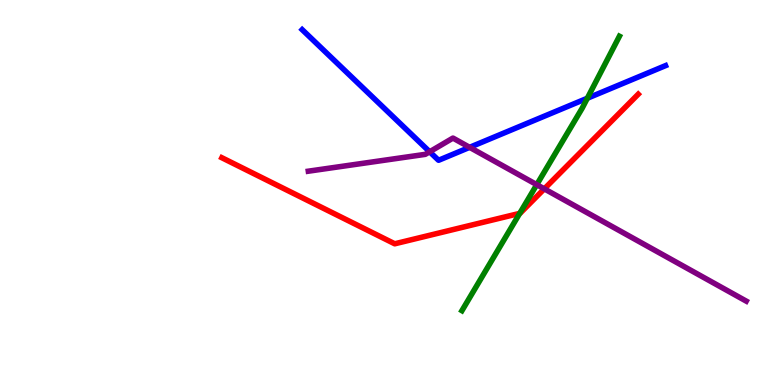[{'lines': ['blue', 'red'], 'intersections': []}, {'lines': ['green', 'red'], 'intersections': [{'x': 6.71, 'y': 4.46}]}, {'lines': ['purple', 'red'], 'intersections': [{'x': 7.02, 'y': 5.09}]}, {'lines': ['blue', 'green'], 'intersections': [{'x': 7.58, 'y': 7.45}]}, {'lines': ['blue', 'purple'], 'intersections': [{'x': 5.54, 'y': 6.06}, {'x': 6.06, 'y': 6.17}]}, {'lines': ['green', 'purple'], 'intersections': [{'x': 6.93, 'y': 5.2}]}]